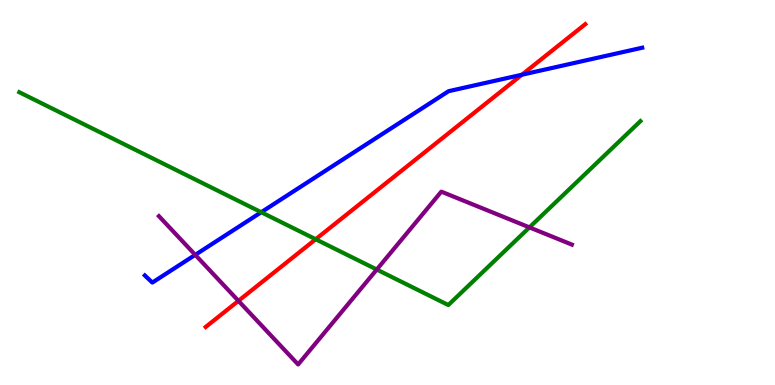[{'lines': ['blue', 'red'], 'intersections': [{'x': 6.73, 'y': 8.06}]}, {'lines': ['green', 'red'], 'intersections': [{'x': 4.07, 'y': 3.79}]}, {'lines': ['purple', 'red'], 'intersections': [{'x': 3.08, 'y': 2.19}]}, {'lines': ['blue', 'green'], 'intersections': [{'x': 3.37, 'y': 4.49}]}, {'lines': ['blue', 'purple'], 'intersections': [{'x': 2.52, 'y': 3.38}]}, {'lines': ['green', 'purple'], 'intersections': [{'x': 4.86, 'y': 3.0}, {'x': 6.83, 'y': 4.09}]}]